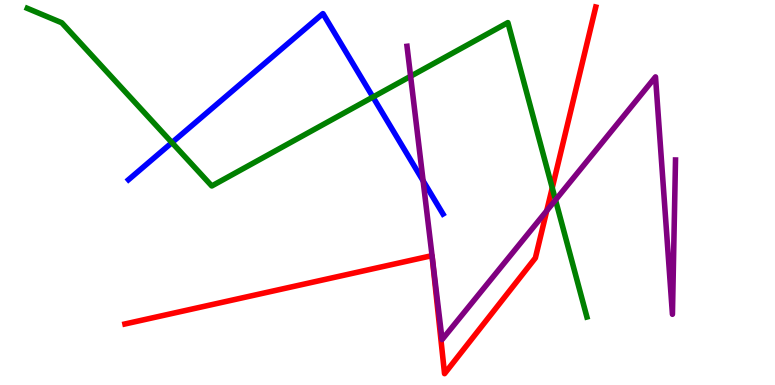[{'lines': ['blue', 'red'], 'intersections': []}, {'lines': ['green', 'red'], 'intersections': [{'x': 7.13, 'y': 5.12}]}, {'lines': ['purple', 'red'], 'intersections': [{'x': 7.05, 'y': 4.53}]}, {'lines': ['blue', 'green'], 'intersections': [{'x': 2.22, 'y': 6.3}, {'x': 4.81, 'y': 7.48}]}, {'lines': ['blue', 'purple'], 'intersections': [{'x': 5.46, 'y': 5.3}]}, {'lines': ['green', 'purple'], 'intersections': [{'x': 5.3, 'y': 8.02}, {'x': 7.17, 'y': 4.81}]}]